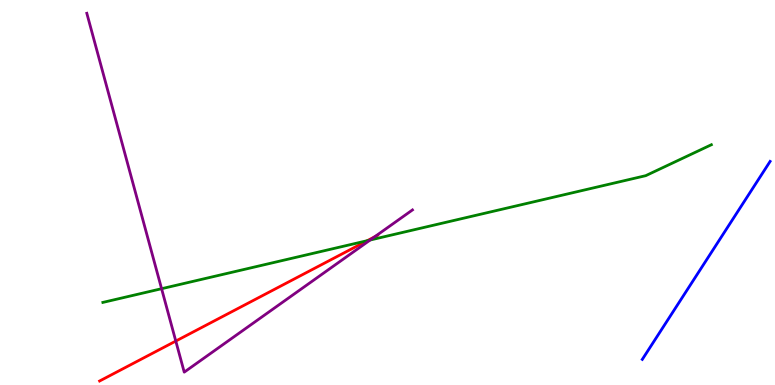[{'lines': ['blue', 'red'], 'intersections': []}, {'lines': ['green', 'red'], 'intersections': [{'x': 4.74, 'y': 3.75}]}, {'lines': ['purple', 'red'], 'intersections': [{'x': 2.27, 'y': 1.14}, {'x': 4.83, 'y': 3.85}]}, {'lines': ['blue', 'green'], 'intersections': []}, {'lines': ['blue', 'purple'], 'intersections': []}, {'lines': ['green', 'purple'], 'intersections': [{'x': 2.08, 'y': 2.5}, {'x': 4.78, 'y': 3.77}]}]